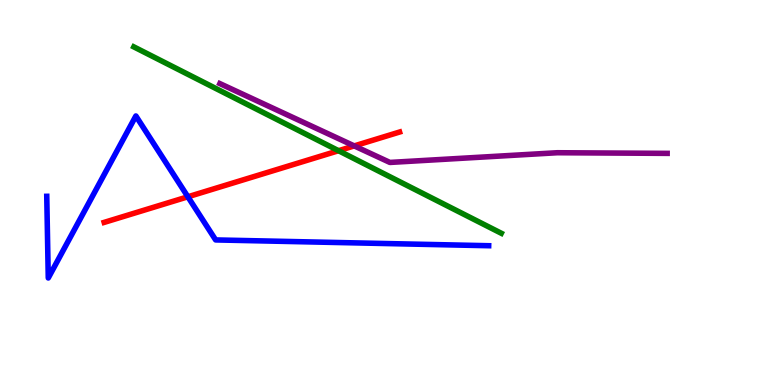[{'lines': ['blue', 'red'], 'intersections': [{'x': 2.42, 'y': 4.89}]}, {'lines': ['green', 'red'], 'intersections': [{'x': 4.37, 'y': 6.09}]}, {'lines': ['purple', 'red'], 'intersections': [{'x': 4.57, 'y': 6.21}]}, {'lines': ['blue', 'green'], 'intersections': []}, {'lines': ['blue', 'purple'], 'intersections': []}, {'lines': ['green', 'purple'], 'intersections': []}]